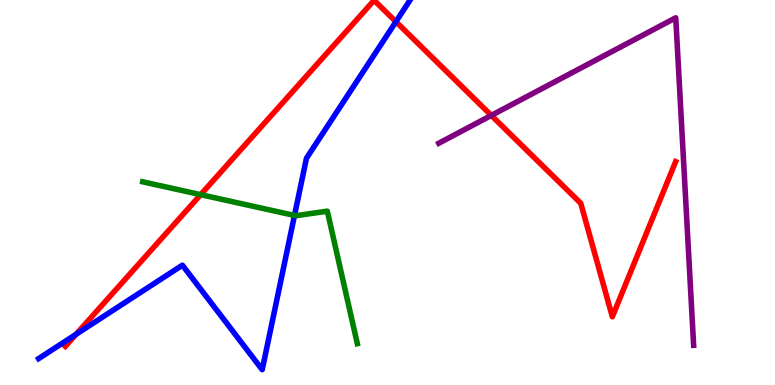[{'lines': ['blue', 'red'], 'intersections': [{'x': 0.982, 'y': 1.32}, {'x': 5.11, 'y': 9.44}]}, {'lines': ['green', 'red'], 'intersections': [{'x': 2.59, 'y': 4.94}]}, {'lines': ['purple', 'red'], 'intersections': [{'x': 6.34, 'y': 7.0}]}, {'lines': ['blue', 'green'], 'intersections': [{'x': 3.8, 'y': 4.4}]}, {'lines': ['blue', 'purple'], 'intersections': []}, {'lines': ['green', 'purple'], 'intersections': []}]